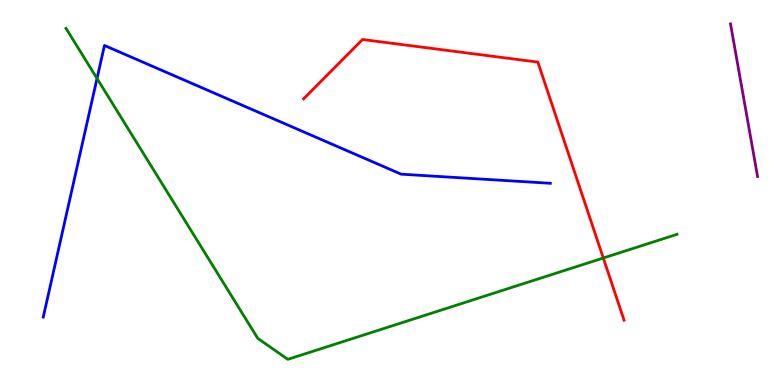[{'lines': ['blue', 'red'], 'intersections': []}, {'lines': ['green', 'red'], 'intersections': [{'x': 7.78, 'y': 3.3}]}, {'lines': ['purple', 'red'], 'intersections': []}, {'lines': ['blue', 'green'], 'intersections': [{'x': 1.25, 'y': 7.96}]}, {'lines': ['blue', 'purple'], 'intersections': []}, {'lines': ['green', 'purple'], 'intersections': []}]